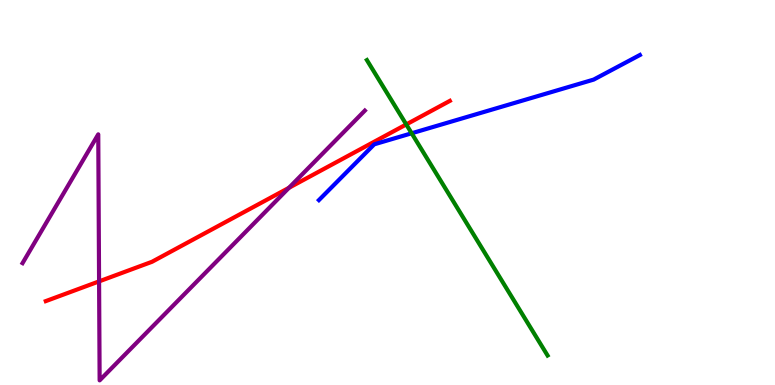[{'lines': ['blue', 'red'], 'intersections': []}, {'lines': ['green', 'red'], 'intersections': [{'x': 5.24, 'y': 6.77}]}, {'lines': ['purple', 'red'], 'intersections': [{'x': 1.28, 'y': 2.69}, {'x': 3.73, 'y': 5.12}]}, {'lines': ['blue', 'green'], 'intersections': [{'x': 5.31, 'y': 6.54}]}, {'lines': ['blue', 'purple'], 'intersections': []}, {'lines': ['green', 'purple'], 'intersections': []}]